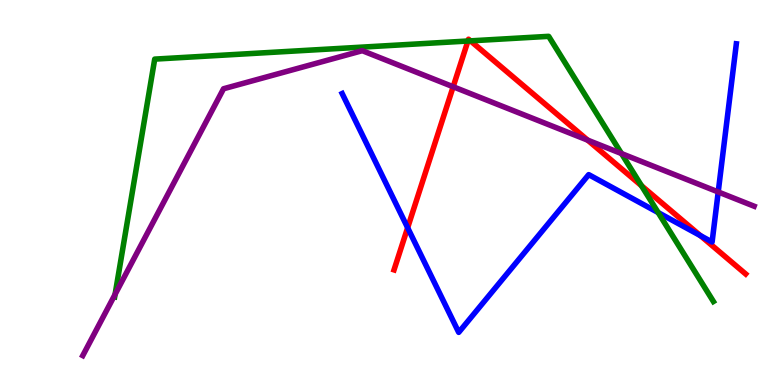[{'lines': ['blue', 'red'], 'intersections': [{'x': 5.26, 'y': 4.09}, {'x': 9.04, 'y': 3.88}]}, {'lines': ['green', 'red'], 'intersections': [{'x': 6.04, 'y': 8.93}, {'x': 6.07, 'y': 8.94}, {'x': 8.28, 'y': 5.18}]}, {'lines': ['purple', 'red'], 'intersections': [{'x': 5.85, 'y': 7.75}, {'x': 7.58, 'y': 6.36}]}, {'lines': ['blue', 'green'], 'intersections': [{'x': 8.49, 'y': 4.48}]}, {'lines': ['blue', 'purple'], 'intersections': [{'x': 9.27, 'y': 5.01}]}, {'lines': ['green', 'purple'], 'intersections': [{'x': 1.49, 'y': 2.36}, {'x': 8.02, 'y': 6.01}]}]